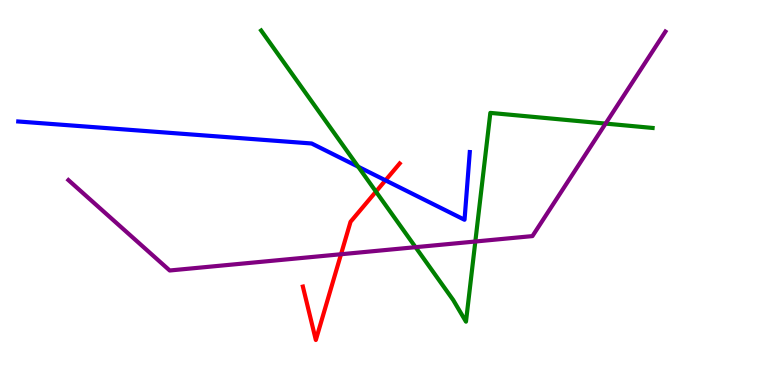[{'lines': ['blue', 'red'], 'intersections': [{'x': 4.97, 'y': 5.32}]}, {'lines': ['green', 'red'], 'intersections': [{'x': 4.85, 'y': 5.02}]}, {'lines': ['purple', 'red'], 'intersections': [{'x': 4.4, 'y': 3.4}]}, {'lines': ['blue', 'green'], 'intersections': [{'x': 4.62, 'y': 5.67}]}, {'lines': ['blue', 'purple'], 'intersections': []}, {'lines': ['green', 'purple'], 'intersections': [{'x': 5.36, 'y': 3.58}, {'x': 6.13, 'y': 3.73}, {'x': 7.81, 'y': 6.79}]}]